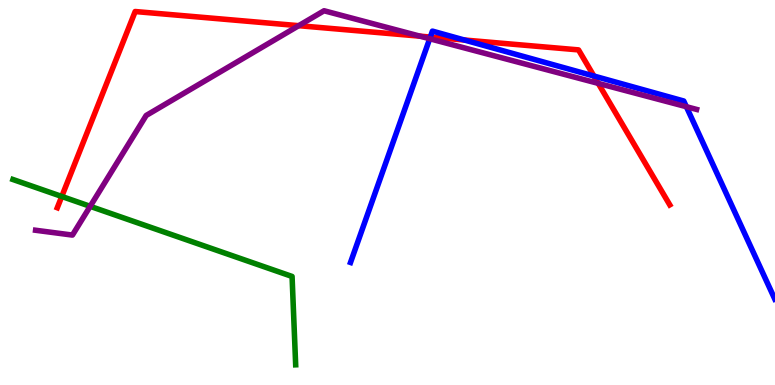[{'lines': ['blue', 'red'], 'intersections': [{'x': 5.55, 'y': 9.04}, {'x': 5.99, 'y': 8.96}, {'x': 7.66, 'y': 8.03}]}, {'lines': ['green', 'red'], 'intersections': [{'x': 0.797, 'y': 4.9}]}, {'lines': ['purple', 'red'], 'intersections': [{'x': 3.85, 'y': 9.33}, {'x': 5.42, 'y': 9.06}, {'x': 7.72, 'y': 7.83}]}, {'lines': ['blue', 'green'], 'intersections': []}, {'lines': ['blue', 'purple'], 'intersections': [{'x': 5.54, 'y': 8.99}, {'x': 8.86, 'y': 7.23}]}, {'lines': ['green', 'purple'], 'intersections': [{'x': 1.16, 'y': 4.64}]}]